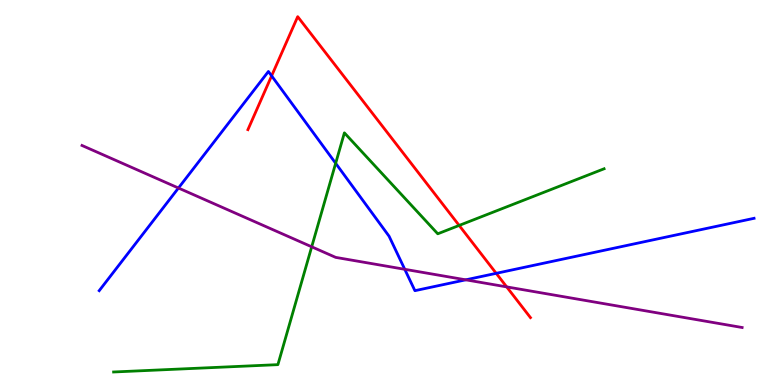[{'lines': ['blue', 'red'], 'intersections': [{'x': 3.5, 'y': 8.03}, {'x': 6.4, 'y': 2.9}]}, {'lines': ['green', 'red'], 'intersections': [{'x': 5.92, 'y': 4.14}]}, {'lines': ['purple', 'red'], 'intersections': [{'x': 6.54, 'y': 2.55}]}, {'lines': ['blue', 'green'], 'intersections': [{'x': 4.33, 'y': 5.76}]}, {'lines': ['blue', 'purple'], 'intersections': [{'x': 2.3, 'y': 5.12}, {'x': 5.22, 'y': 3.01}, {'x': 6.01, 'y': 2.73}]}, {'lines': ['green', 'purple'], 'intersections': [{'x': 4.02, 'y': 3.59}]}]